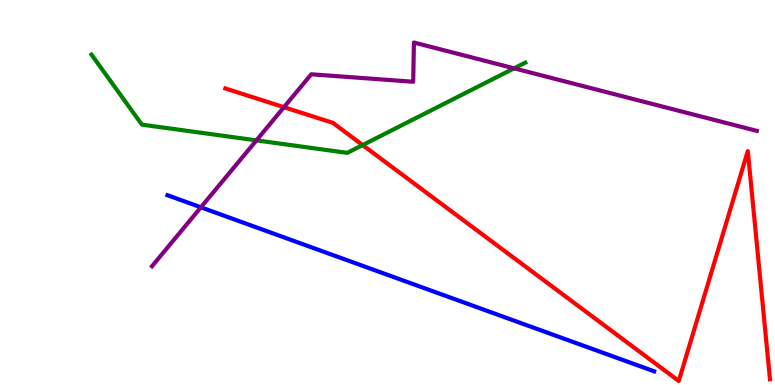[{'lines': ['blue', 'red'], 'intersections': []}, {'lines': ['green', 'red'], 'intersections': [{'x': 4.68, 'y': 6.23}]}, {'lines': ['purple', 'red'], 'intersections': [{'x': 3.66, 'y': 7.22}]}, {'lines': ['blue', 'green'], 'intersections': []}, {'lines': ['blue', 'purple'], 'intersections': [{'x': 2.59, 'y': 4.62}]}, {'lines': ['green', 'purple'], 'intersections': [{'x': 3.31, 'y': 6.35}, {'x': 6.63, 'y': 8.23}]}]